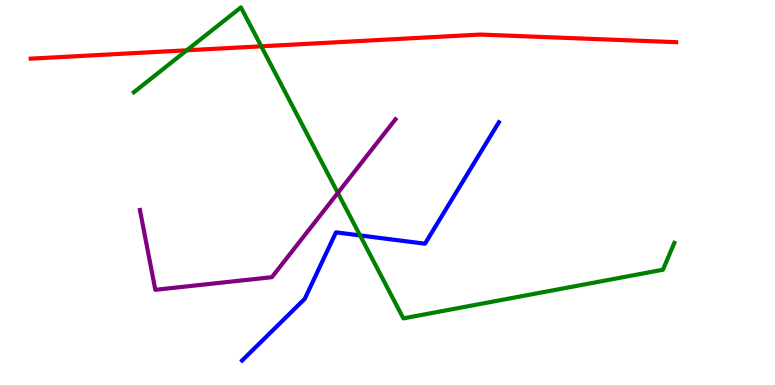[{'lines': ['blue', 'red'], 'intersections': []}, {'lines': ['green', 'red'], 'intersections': [{'x': 2.41, 'y': 8.69}, {'x': 3.37, 'y': 8.8}]}, {'lines': ['purple', 'red'], 'intersections': []}, {'lines': ['blue', 'green'], 'intersections': [{'x': 4.65, 'y': 3.88}]}, {'lines': ['blue', 'purple'], 'intersections': []}, {'lines': ['green', 'purple'], 'intersections': [{'x': 4.36, 'y': 4.99}]}]